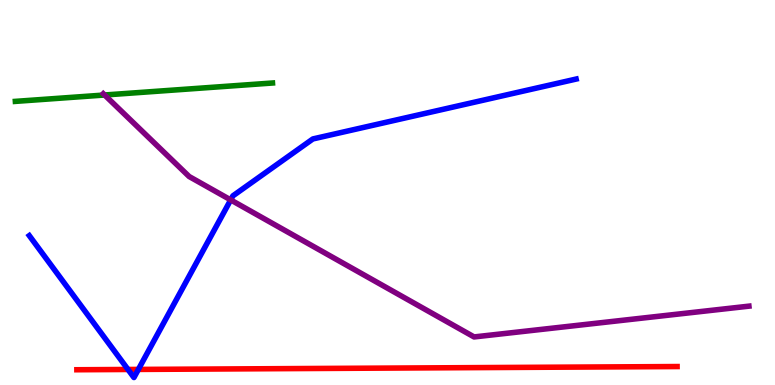[{'lines': ['blue', 'red'], 'intersections': [{'x': 1.65, 'y': 0.403}, {'x': 1.79, 'y': 0.405}]}, {'lines': ['green', 'red'], 'intersections': []}, {'lines': ['purple', 'red'], 'intersections': []}, {'lines': ['blue', 'green'], 'intersections': []}, {'lines': ['blue', 'purple'], 'intersections': [{'x': 2.98, 'y': 4.81}]}, {'lines': ['green', 'purple'], 'intersections': [{'x': 1.35, 'y': 7.53}]}]